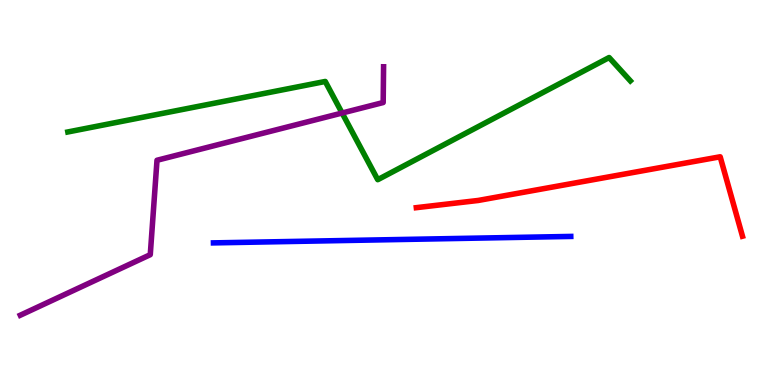[{'lines': ['blue', 'red'], 'intersections': []}, {'lines': ['green', 'red'], 'intersections': []}, {'lines': ['purple', 'red'], 'intersections': []}, {'lines': ['blue', 'green'], 'intersections': []}, {'lines': ['blue', 'purple'], 'intersections': []}, {'lines': ['green', 'purple'], 'intersections': [{'x': 4.41, 'y': 7.06}]}]